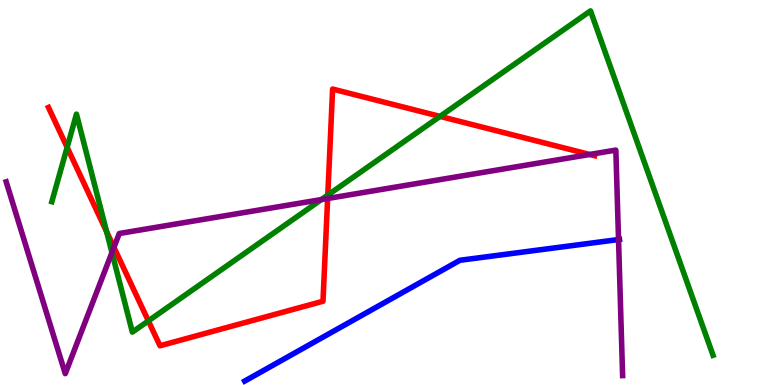[{'lines': ['blue', 'red'], 'intersections': []}, {'lines': ['green', 'red'], 'intersections': [{'x': 0.866, 'y': 6.17}, {'x': 1.38, 'y': 3.98}, {'x': 1.91, 'y': 1.67}, {'x': 4.23, 'y': 4.93}, {'x': 5.68, 'y': 6.98}]}, {'lines': ['purple', 'red'], 'intersections': [{'x': 1.47, 'y': 3.58}, {'x': 4.23, 'y': 4.84}, {'x': 7.61, 'y': 5.99}]}, {'lines': ['blue', 'green'], 'intersections': []}, {'lines': ['blue', 'purple'], 'intersections': [{'x': 7.98, 'y': 3.78}]}, {'lines': ['green', 'purple'], 'intersections': [{'x': 1.44, 'y': 3.44}, {'x': 4.15, 'y': 4.82}]}]